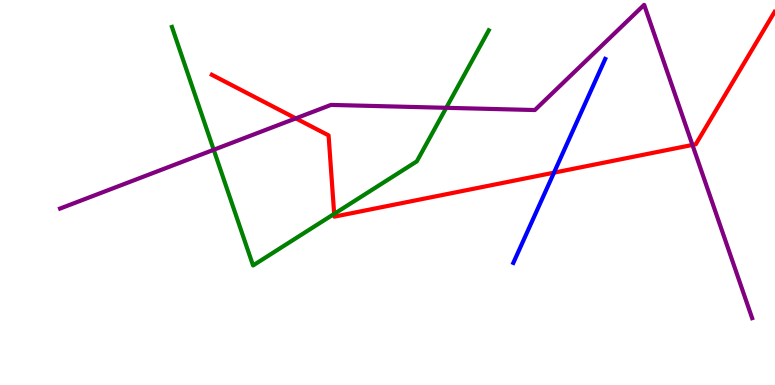[{'lines': ['blue', 'red'], 'intersections': [{'x': 7.15, 'y': 5.52}]}, {'lines': ['green', 'red'], 'intersections': [{'x': 4.31, 'y': 4.44}]}, {'lines': ['purple', 'red'], 'intersections': [{'x': 3.82, 'y': 6.93}, {'x': 8.93, 'y': 6.24}]}, {'lines': ['blue', 'green'], 'intersections': []}, {'lines': ['blue', 'purple'], 'intersections': []}, {'lines': ['green', 'purple'], 'intersections': [{'x': 2.76, 'y': 6.11}, {'x': 5.76, 'y': 7.2}]}]